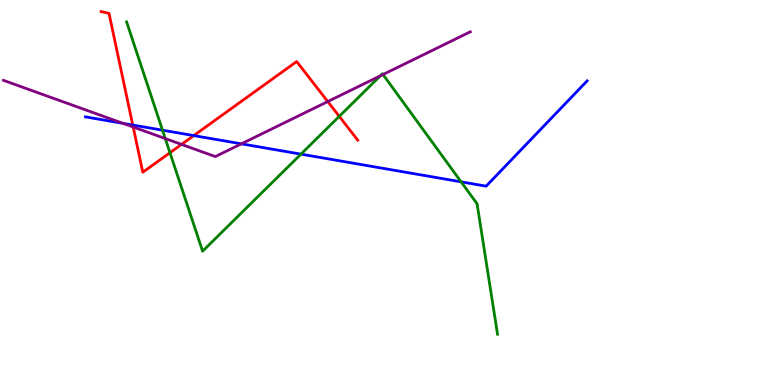[{'lines': ['blue', 'red'], 'intersections': [{'x': 1.71, 'y': 6.75}, {'x': 2.5, 'y': 6.48}]}, {'lines': ['green', 'red'], 'intersections': [{'x': 2.19, 'y': 6.03}, {'x': 4.38, 'y': 6.98}]}, {'lines': ['purple', 'red'], 'intersections': [{'x': 1.72, 'y': 6.7}, {'x': 2.34, 'y': 6.25}, {'x': 4.23, 'y': 7.36}]}, {'lines': ['blue', 'green'], 'intersections': [{'x': 2.1, 'y': 6.62}, {'x': 3.88, 'y': 6.0}, {'x': 5.95, 'y': 5.28}]}, {'lines': ['blue', 'purple'], 'intersections': [{'x': 1.59, 'y': 6.8}, {'x': 3.11, 'y': 6.26}]}, {'lines': ['green', 'purple'], 'intersections': [{'x': 2.13, 'y': 6.4}, {'x': 4.91, 'y': 8.03}, {'x': 4.94, 'y': 8.06}]}]